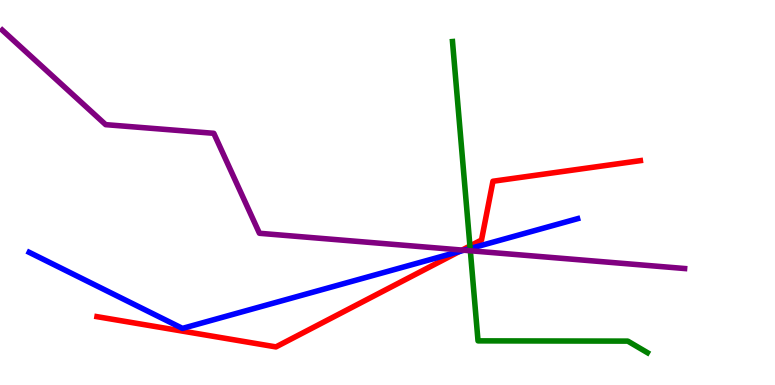[{'lines': ['blue', 'red'], 'intersections': [{'x': 5.93, 'y': 3.47}]}, {'lines': ['green', 'red'], 'intersections': [{'x': 6.06, 'y': 3.61}]}, {'lines': ['purple', 'red'], 'intersections': [{'x': 5.96, 'y': 3.5}]}, {'lines': ['blue', 'green'], 'intersections': [{'x': 6.07, 'y': 3.54}]}, {'lines': ['blue', 'purple'], 'intersections': [{'x': 5.99, 'y': 3.5}]}, {'lines': ['green', 'purple'], 'intersections': [{'x': 6.07, 'y': 3.49}]}]